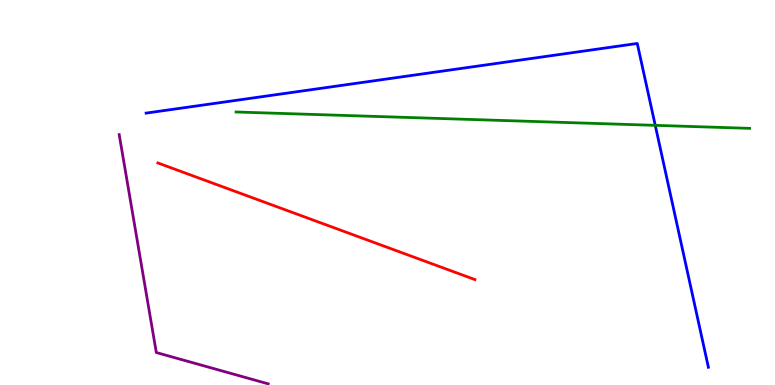[{'lines': ['blue', 'red'], 'intersections': []}, {'lines': ['green', 'red'], 'intersections': []}, {'lines': ['purple', 'red'], 'intersections': []}, {'lines': ['blue', 'green'], 'intersections': [{'x': 8.45, 'y': 6.74}]}, {'lines': ['blue', 'purple'], 'intersections': []}, {'lines': ['green', 'purple'], 'intersections': []}]